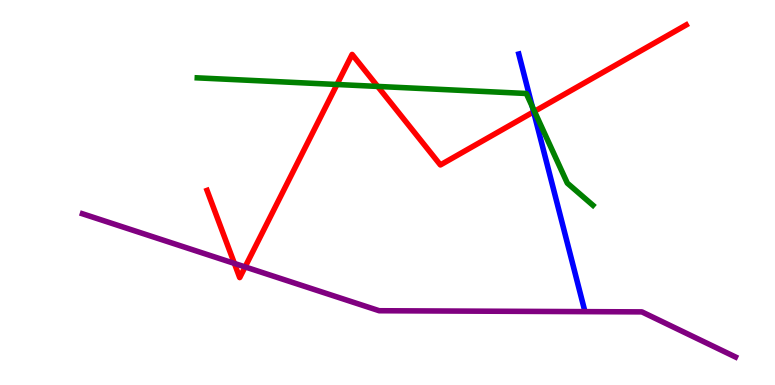[{'lines': ['blue', 'red'], 'intersections': [{'x': 6.89, 'y': 7.1}]}, {'lines': ['green', 'red'], 'intersections': [{'x': 4.35, 'y': 7.81}, {'x': 4.87, 'y': 7.76}, {'x': 6.9, 'y': 7.11}]}, {'lines': ['purple', 'red'], 'intersections': [{'x': 3.02, 'y': 3.16}, {'x': 3.16, 'y': 3.07}]}, {'lines': ['blue', 'green'], 'intersections': [{'x': 6.87, 'y': 7.23}]}, {'lines': ['blue', 'purple'], 'intersections': []}, {'lines': ['green', 'purple'], 'intersections': []}]